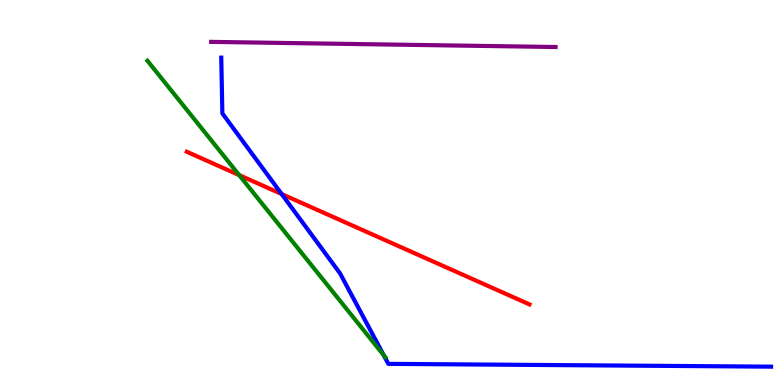[{'lines': ['blue', 'red'], 'intersections': [{'x': 3.63, 'y': 4.96}]}, {'lines': ['green', 'red'], 'intersections': [{'x': 3.09, 'y': 5.45}]}, {'lines': ['purple', 'red'], 'intersections': []}, {'lines': ['blue', 'green'], 'intersections': [{'x': 4.95, 'y': 0.77}]}, {'lines': ['blue', 'purple'], 'intersections': []}, {'lines': ['green', 'purple'], 'intersections': []}]